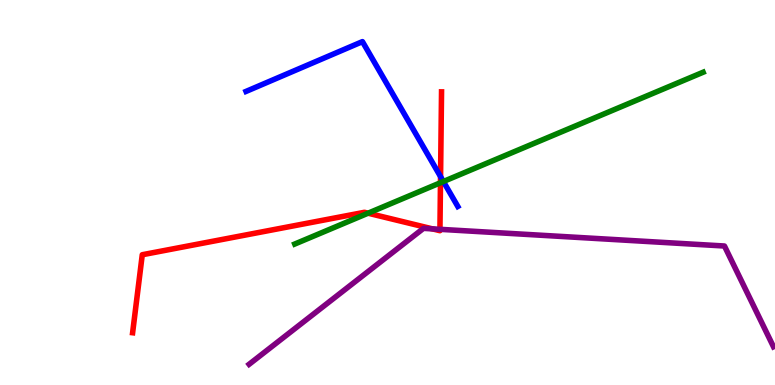[{'lines': ['blue', 'red'], 'intersections': [{'x': 5.68, 'y': 5.41}]}, {'lines': ['green', 'red'], 'intersections': [{'x': 4.75, 'y': 4.46}, {'x': 5.68, 'y': 5.25}]}, {'lines': ['purple', 'red'], 'intersections': [{'x': 5.58, 'y': 4.06}, {'x': 5.68, 'y': 4.04}]}, {'lines': ['blue', 'green'], 'intersections': [{'x': 5.72, 'y': 5.29}]}, {'lines': ['blue', 'purple'], 'intersections': []}, {'lines': ['green', 'purple'], 'intersections': []}]